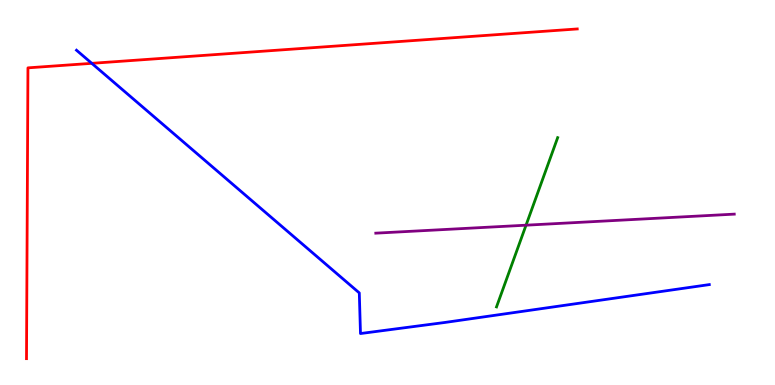[{'lines': ['blue', 'red'], 'intersections': [{'x': 1.18, 'y': 8.35}]}, {'lines': ['green', 'red'], 'intersections': []}, {'lines': ['purple', 'red'], 'intersections': []}, {'lines': ['blue', 'green'], 'intersections': []}, {'lines': ['blue', 'purple'], 'intersections': []}, {'lines': ['green', 'purple'], 'intersections': [{'x': 6.79, 'y': 4.15}]}]